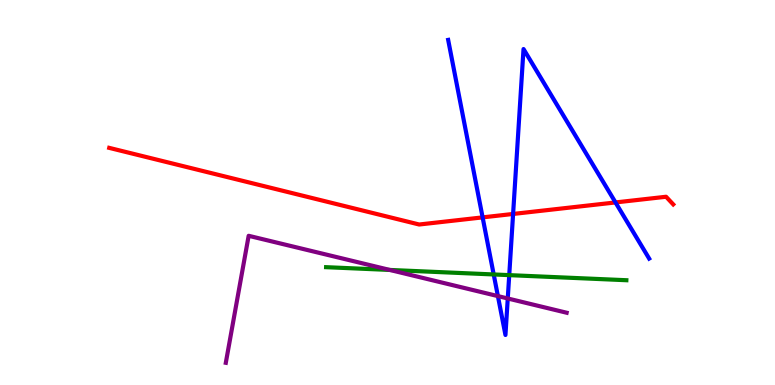[{'lines': ['blue', 'red'], 'intersections': [{'x': 6.23, 'y': 4.35}, {'x': 6.62, 'y': 4.44}, {'x': 7.94, 'y': 4.74}]}, {'lines': ['green', 'red'], 'intersections': []}, {'lines': ['purple', 'red'], 'intersections': []}, {'lines': ['blue', 'green'], 'intersections': [{'x': 6.37, 'y': 2.87}, {'x': 6.57, 'y': 2.85}]}, {'lines': ['blue', 'purple'], 'intersections': [{'x': 6.42, 'y': 2.31}, {'x': 6.55, 'y': 2.25}]}, {'lines': ['green', 'purple'], 'intersections': [{'x': 5.03, 'y': 2.99}]}]